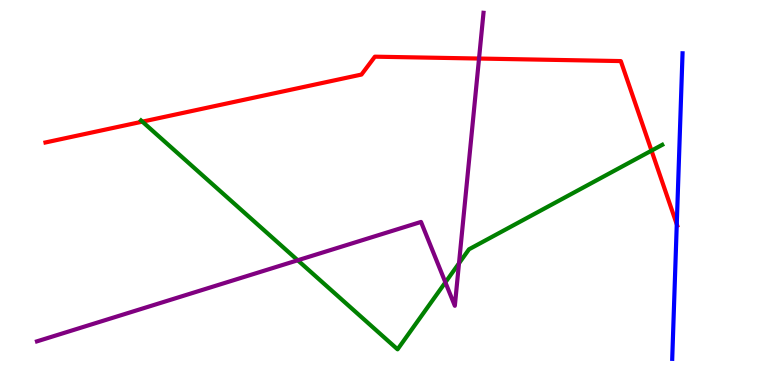[{'lines': ['blue', 'red'], 'intersections': [{'x': 8.73, 'y': 4.17}]}, {'lines': ['green', 'red'], 'intersections': [{'x': 1.84, 'y': 6.84}, {'x': 8.41, 'y': 6.09}]}, {'lines': ['purple', 'red'], 'intersections': [{'x': 6.18, 'y': 8.48}]}, {'lines': ['blue', 'green'], 'intersections': []}, {'lines': ['blue', 'purple'], 'intersections': []}, {'lines': ['green', 'purple'], 'intersections': [{'x': 3.84, 'y': 3.24}, {'x': 5.75, 'y': 2.67}, {'x': 5.92, 'y': 3.16}]}]